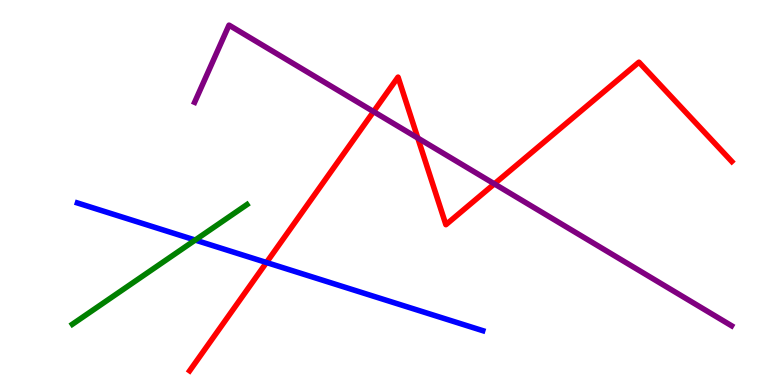[{'lines': ['blue', 'red'], 'intersections': [{'x': 3.44, 'y': 3.18}]}, {'lines': ['green', 'red'], 'intersections': []}, {'lines': ['purple', 'red'], 'intersections': [{'x': 4.82, 'y': 7.1}, {'x': 5.39, 'y': 6.41}, {'x': 6.38, 'y': 5.22}]}, {'lines': ['blue', 'green'], 'intersections': [{'x': 2.52, 'y': 3.76}]}, {'lines': ['blue', 'purple'], 'intersections': []}, {'lines': ['green', 'purple'], 'intersections': []}]